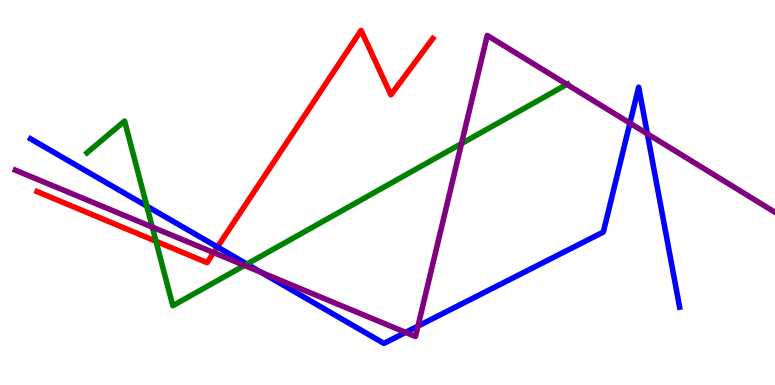[{'lines': ['blue', 'red'], 'intersections': [{'x': 2.81, 'y': 3.58}]}, {'lines': ['green', 'red'], 'intersections': [{'x': 2.01, 'y': 3.73}]}, {'lines': ['purple', 'red'], 'intersections': [{'x': 2.76, 'y': 3.44}]}, {'lines': ['blue', 'green'], 'intersections': [{'x': 1.89, 'y': 4.65}, {'x': 3.19, 'y': 3.14}]}, {'lines': ['blue', 'purple'], 'intersections': [{'x': 3.37, 'y': 2.92}, {'x': 5.23, 'y': 1.37}, {'x': 5.39, 'y': 1.53}, {'x': 8.13, 'y': 6.8}, {'x': 8.35, 'y': 6.52}]}, {'lines': ['green', 'purple'], 'intersections': [{'x': 1.97, 'y': 4.1}, {'x': 3.15, 'y': 3.11}, {'x': 5.95, 'y': 6.27}, {'x': 7.31, 'y': 7.81}]}]